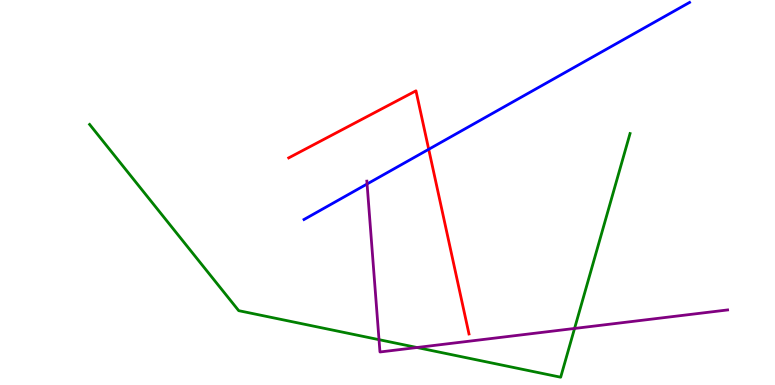[{'lines': ['blue', 'red'], 'intersections': [{'x': 5.53, 'y': 6.12}]}, {'lines': ['green', 'red'], 'intersections': []}, {'lines': ['purple', 'red'], 'intersections': []}, {'lines': ['blue', 'green'], 'intersections': []}, {'lines': ['blue', 'purple'], 'intersections': [{'x': 4.74, 'y': 5.22}]}, {'lines': ['green', 'purple'], 'intersections': [{'x': 4.89, 'y': 1.18}, {'x': 5.38, 'y': 0.974}, {'x': 7.41, 'y': 1.47}]}]